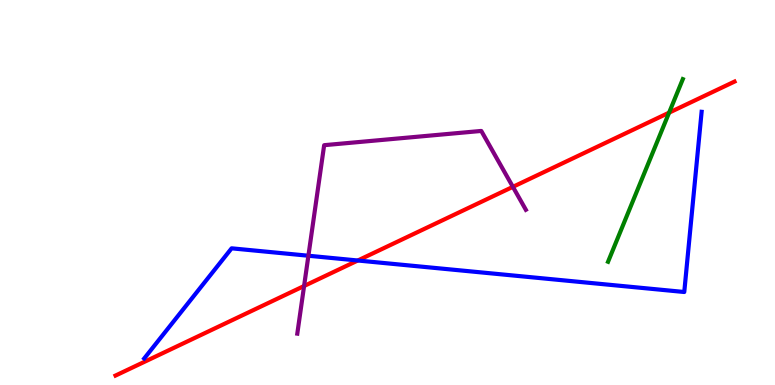[{'lines': ['blue', 'red'], 'intersections': [{'x': 4.62, 'y': 3.23}]}, {'lines': ['green', 'red'], 'intersections': [{'x': 8.63, 'y': 7.07}]}, {'lines': ['purple', 'red'], 'intersections': [{'x': 3.92, 'y': 2.57}, {'x': 6.62, 'y': 5.15}]}, {'lines': ['blue', 'green'], 'intersections': []}, {'lines': ['blue', 'purple'], 'intersections': [{'x': 3.98, 'y': 3.36}]}, {'lines': ['green', 'purple'], 'intersections': []}]